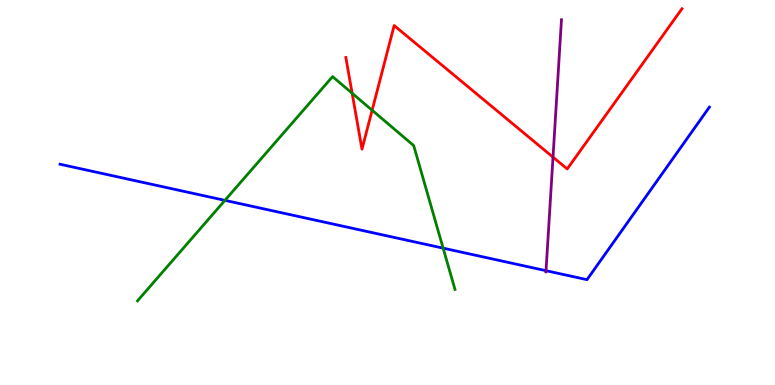[{'lines': ['blue', 'red'], 'intersections': []}, {'lines': ['green', 'red'], 'intersections': [{'x': 4.54, 'y': 7.58}, {'x': 4.8, 'y': 7.14}]}, {'lines': ['purple', 'red'], 'intersections': [{'x': 7.14, 'y': 5.92}]}, {'lines': ['blue', 'green'], 'intersections': [{'x': 2.9, 'y': 4.8}, {'x': 5.72, 'y': 3.55}]}, {'lines': ['blue', 'purple'], 'intersections': [{'x': 7.05, 'y': 2.97}]}, {'lines': ['green', 'purple'], 'intersections': []}]